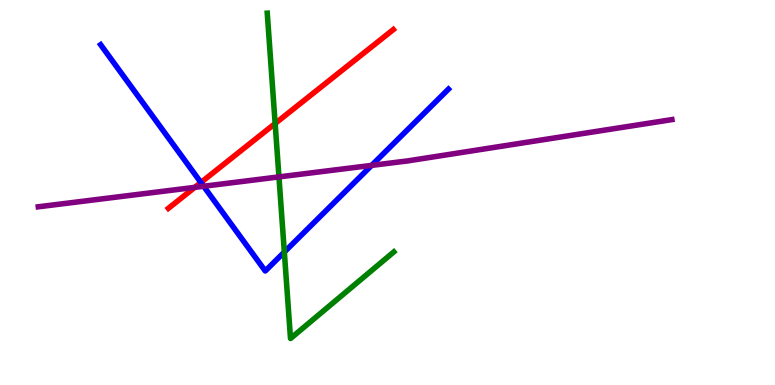[{'lines': ['blue', 'red'], 'intersections': [{'x': 2.59, 'y': 5.26}]}, {'lines': ['green', 'red'], 'intersections': [{'x': 3.55, 'y': 6.79}]}, {'lines': ['purple', 'red'], 'intersections': [{'x': 2.51, 'y': 5.13}]}, {'lines': ['blue', 'green'], 'intersections': [{'x': 3.67, 'y': 3.45}]}, {'lines': ['blue', 'purple'], 'intersections': [{'x': 2.63, 'y': 5.16}, {'x': 4.8, 'y': 5.7}]}, {'lines': ['green', 'purple'], 'intersections': [{'x': 3.6, 'y': 5.41}]}]